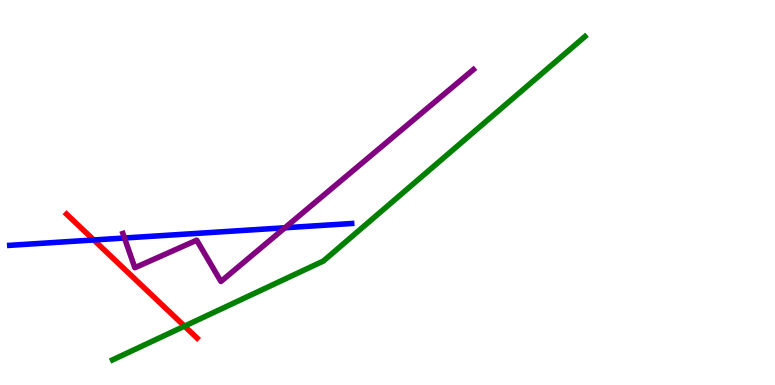[{'lines': ['blue', 'red'], 'intersections': [{'x': 1.21, 'y': 3.77}]}, {'lines': ['green', 'red'], 'intersections': [{'x': 2.38, 'y': 1.53}]}, {'lines': ['purple', 'red'], 'intersections': []}, {'lines': ['blue', 'green'], 'intersections': []}, {'lines': ['blue', 'purple'], 'intersections': [{'x': 1.61, 'y': 3.82}, {'x': 3.68, 'y': 4.08}]}, {'lines': ['green', 'purple'], 'intersections': []}]